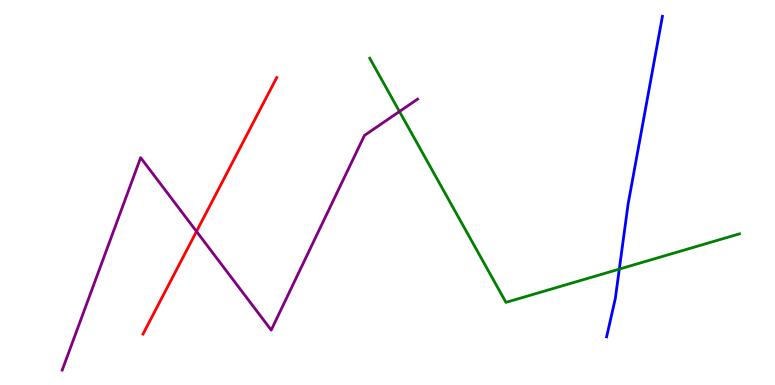[{'lines': ['blue', 'red'], 'intersections': []}, {'lines': ['green', 'red'], 'intersections': []}, {'lines': ['purple', 'red'], 'intersections': [{'x': 2.54, 'y': 3.99}]}, {'lines': ['blue', 'green'], 'intersections': [{'x': 7.99, 'y': 3.01}]}, {'lines': ['blue', 'purple'], 'intersections': []}, {'lines': ['green', 'purple'], 'intersections': [{'x': 5.15, 'y': 7.1}]}]